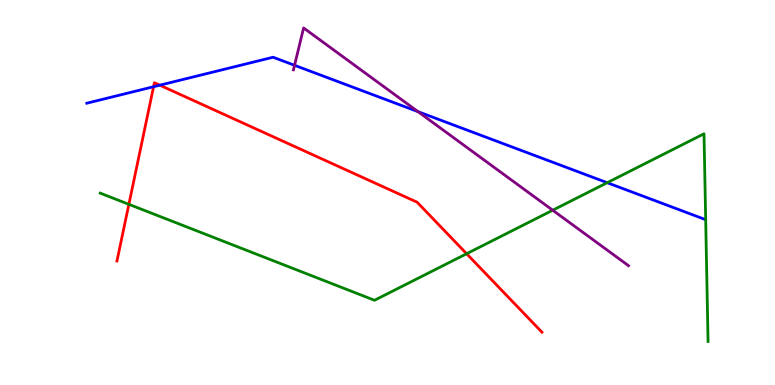[{'lines': ['blue', 'red'], 'intersections': [{'x': 1.98, 'y': 7.75}, {'x': 2.06, 'y': 7.79}]}, {'lines': ['green', 'red'], 'intersections': [{'x': 1.66, 'y': 4.69}, {'x': 6.02, 'y': 3.41}]}, {'lines': ['purple', 'red'], 'intersections': []}, {'lines': ['blue', 'green'], 'intersections': [{'x': 7.83, 'y': 5.25}]}, {'lines': ['blue', 'purple'], 'intersections': [{'x': 3.8, 'y': 8.3}, {'x': 5.39, 'y': 7.1}]}, {'lines': ['green', 'purple'], 'intersections': [{'x': 7.13, 'y': 4.54}]}]